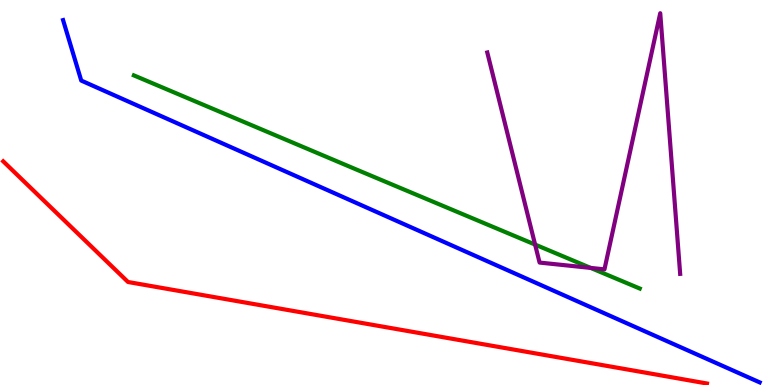[{'lines': ['blue', 'red'], 'intersections': []}, {'lines': ['green', 'red'], 'intersections': []}, {'lines': ['purple', 'red'], 'intersections': []}, {'lines': ['blue', 'green'], 'intersections': []}, {'lines': ['blue', 'purple'], 'intersections': []}, {'lines': ['green', 'purple'], 'intersections': [{'x': 6.9, 'y': 3.65}, {'x': 7.62, 'y': 3.04}]}]